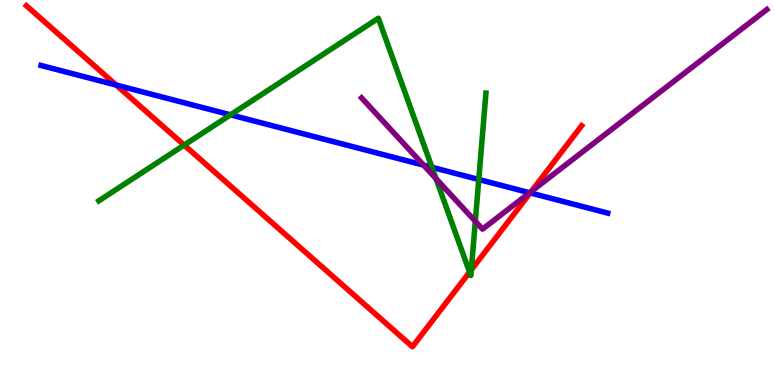[{'lines': ['blue', 'red'], 'intersections': [{'x': 1.5, 'y': 7.79}, {'x': 6.84, 'y': 4.99}]}, {'lines': ['green', 'red'], 'intersections': [{'x': 2.38, 'y': 6.23}, {'x': 6.06, 'y': 2.93}, {'x': 6.08, 'y': 2.99}]}, {'lines': ['purple', 'red'], 'intersections': [{'x': 6.86, 'y': 5.03}]}, {'lines': ['blue', 'green'], 'intersections': [{'x': 2.97, 'y': 7.02}, {'x': 5.57, 'y': 5.65}, {'x': 6.18, 'y': 5.34}]}, {'lines': ['blue', 'purple'], 'intersections': [{'x': 5.47, 'y': 5.71}, {'x': 6.83, 'y': 4.99}]}, {'lines': ['green', 'purple'], 'intersections': [{'x': 5.63, 'y': 5.36}, {'x': 6.13, 'y': 4.25}]}]